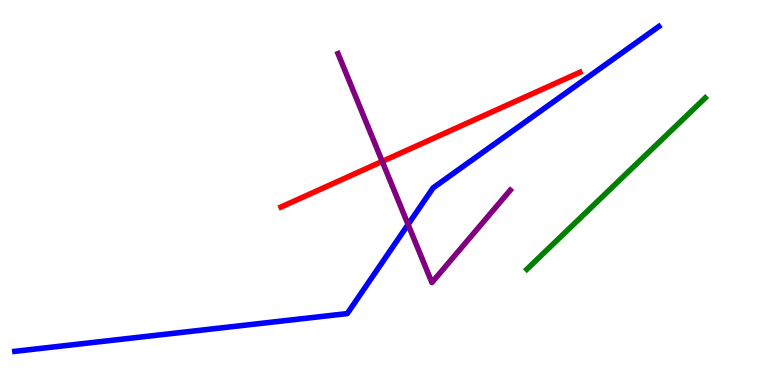[{'lines': ['blue', 'red'], 'intersections': []}, {'lines': ['green', 'red'], 'intersections': []}, {'lines': ['purple', 'red'], 'intersections': [{'x': 4.93, 'y': 5.81}]}, {'lines': ['blue', 'green'], 'intersections': []}, {'lines': ['blue', 'purple'], 'intersections': [{'x': 5.27, 'y': 4.17}]}, {'lines': ['green', 'purple'], 'intersections': []}]